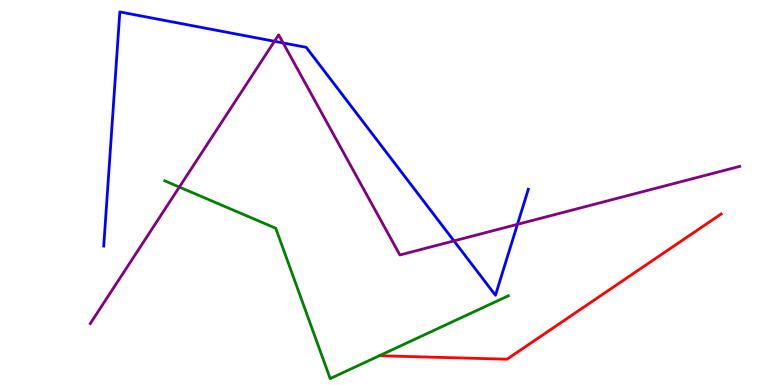[{'lines': ['blue', 'red'], 'intersections': []}, {'lines': ['green', 'red'], 'intersections': []}, {'lines': ['purple', 'red'], 'intersections': []}, {'lines': ['blue', 'green'], 'intersections': []}, {'lines': ['blue', 'purple'], 'intersections': [{'x': 3.54, 'y': 8.93}, {'x': 3.65, 'y': 8.88}, {'x': 5.86, 'y': 3.74}, {'x': 6.68, 'y': 4.17}]}, {'lines': ['green', 'purple'], 'intersections': [{'x': 2.31, 'y': 5.14}]}]